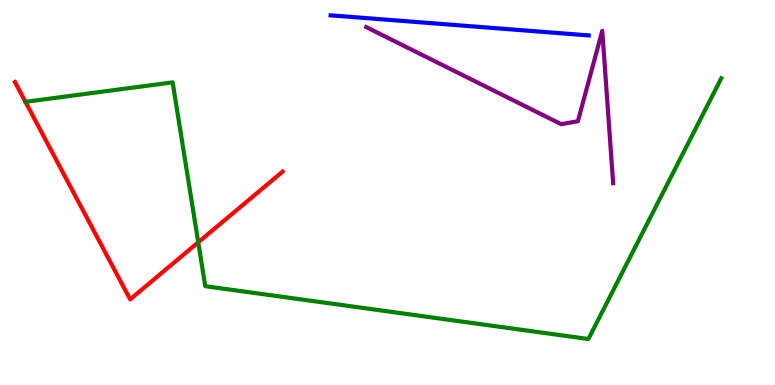[{'lines': ['blue', 'red'], 'intersections': []}, {'lines': ['green', 'red'], 'intersections': [{'x': 2.56, 'y': 3.71}]}, {'lines': ['purple', 'red'], 'intersections': []}, {'lines': ['blue', 'green'], 'intersections': []}, {'lines': ['blue', 'purple'], 'intersections': []}, {'lines': ['green', 'purple'], 'intersections': []}]